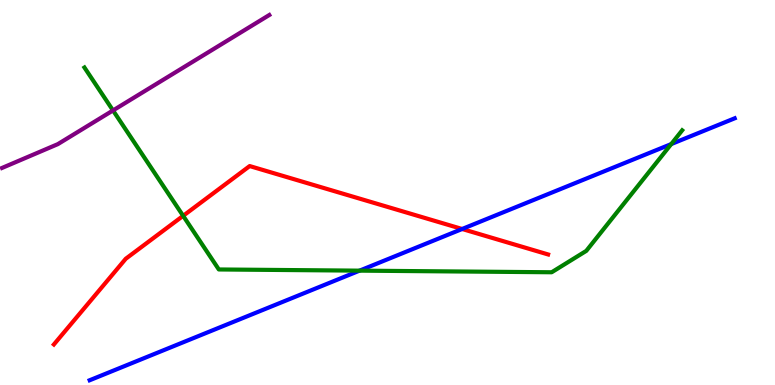[{'lines': ['blue', 'red'], 'intersections': [{'x': 5.96, 'y': 4.05}]}, {'lines': ['green', 'red'], 'intersections': [{'x': 2.36, 'y': 4.39}]}, {'lines': ['purple', 'red'], 'intersections': []}, {'lines': ['blue', 'green'], 'intersections': [{'x': 4.64, 'y': 2.97}, {'x': 8.66, 'y': 6.26}]}, {'lines': ['blue', 'purple'], 'intersections': []}, {'lines': ['green', 'purple'], 'intersections': [{'x': 1.46, 'y': 7.13}]}]